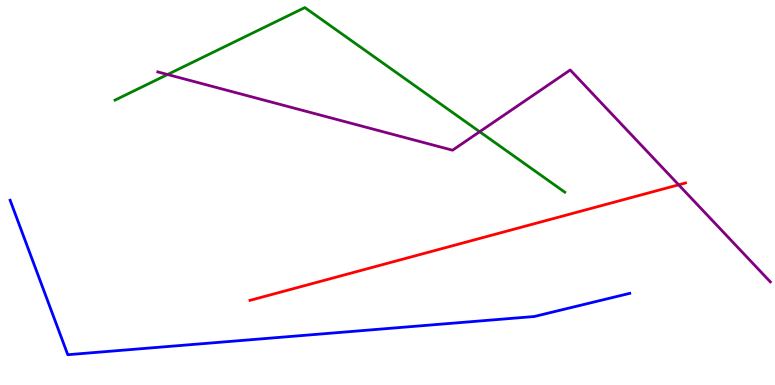[{'lines': ['blue', 'red'], 'intersections': []}, {'lines': ['green', 'red'], 'intersections': []}, {'lines': ['purple', 'red'], 'intersections': [{'x': 8.76, 'y': 5.2}]}, {'lines': ['blue', 'green'], 'intersections': []}, {'lines': ['blue', 'purple'], 'intersections': []}, {'lines': ['green', 'purple'], 'intersections': [{'x': 2.16, 'y': 8.06}, {'x': 6.19, 'y': 6.58}]}]